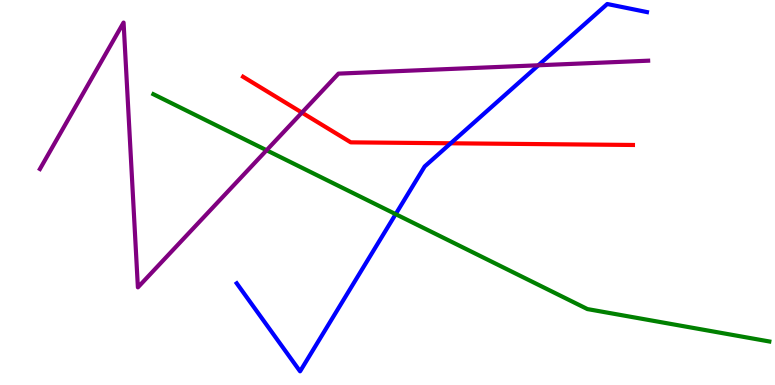[{'lines': ['blue', 'red'], 'intersections': [{'x': 5.82, 'y': 6.28}]}, {'lines': ['green', 'red'], 'intersections': []}, {'lines': ['purple', 'red'], 'intersections': [{'x': 3.9, 'y': 7.08}]}, {'lines': ['blue', 'green'], 'intersections': [{'x': 5.11, 'y': 4.44}]}, {'lines': ['blue', 'purple'], 'intersections': [{'x': 6.95, 'y': 8.3}]}, {'lines': ['green', 'purple'], 'intersections': [{'x': 3.44, 'y': 6.1}]}]